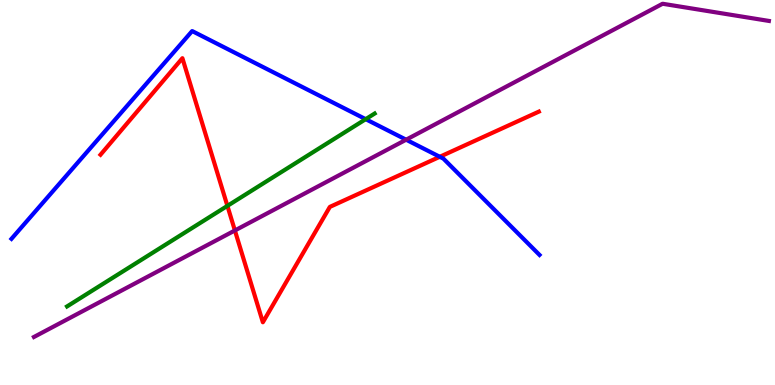[{'lines': ['blue', 'red'], 'intersections': [{'x': 5.67, 'y': 5.93}]}, {'lines': ['green', 'red'], 'intersections': [{'x': 2.93, 'y': 4.65}]}, {'lines': ['purple', 'red'], 'intersections': [{'x': 3.03, 'y': 4.01}]}, {'lines': ['blue', 'green'], 'intersections': [{'x': 4.72, 'y': 6.9}]}, {'lines': ['blue', 'purple'], 'intersections': [{'x': 5.24, 'y': 6.37}]}, {'lines': ['green', 'purple'], 'intersections': []}]